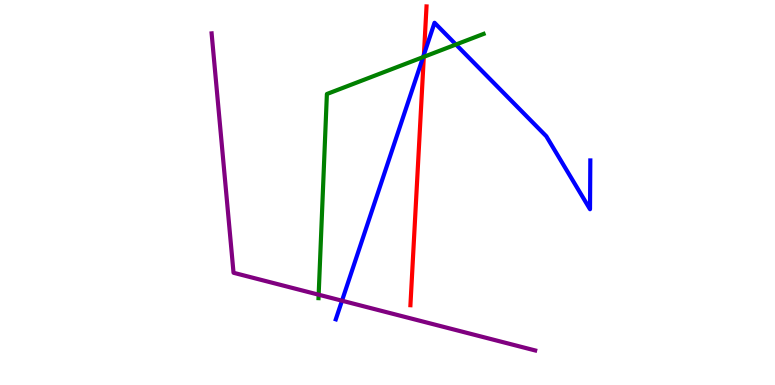[{'lines': ['blue', 'red'], 'intersections': [{'x': 5.47, 'y': 8.58}]}, {'lines': ['green', 'red'], 'intersections': [{'x': 5.47, 'y': 8.52}]}, {'lines': ['purple', 'red'], 'intersections': []}, {'lines': ['blue', 'green'], 'intersections': [{'x': 5.46, 'y': 8.52}, {'x': 5.88, 'y': 8.84}]}, {'lines': ['blue', 'purple'], 'intersections': [{'x': 4.41, 'y': 2.19}]}, {'lines': ['green', 'purple'], 'intersections': [{'x': 4.11, 'y': 2.35}]}]